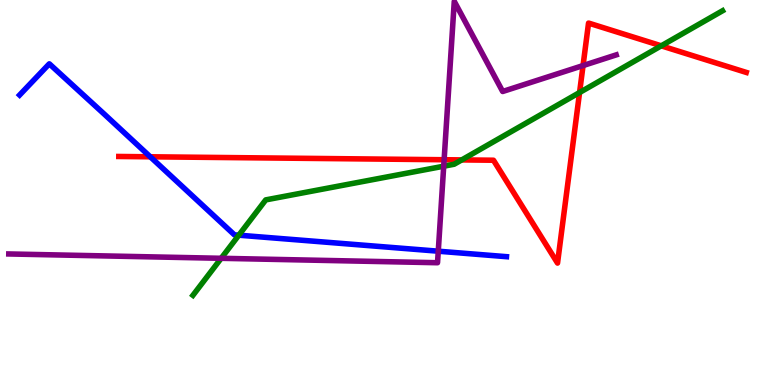[{'lines': ['blue', 'red'], 'intersections': [{'x': 1.94, 'y': 5.93}]}, {'lines': ['green', 'red'], 'intersections': [{'x': 5.96, 'y': 5.85}, {'x': 7.48, 'y': 7.6}, {'x': 8.53, 'y': 8.81}]}, {'lines': ['purple', 'red'], 'intersections': [{'x': 5.73, 'y': 5.85}, {'x': 7.52, 'y': 8.3}]}, {'lines': ['blue', 'green'], 'intersections': [{'x': 3.08, 'y': 3.89}]}, {'lines': ['blue', 'purple'], 'intersections': [{'x': 5.66, 'y': 3.48}]}, {'lines': ['green', 'purple'], 'intersections': [{'x': 2.85, 'y': 3.29}, {'x': 5.73, 'y': 5.68}]}]